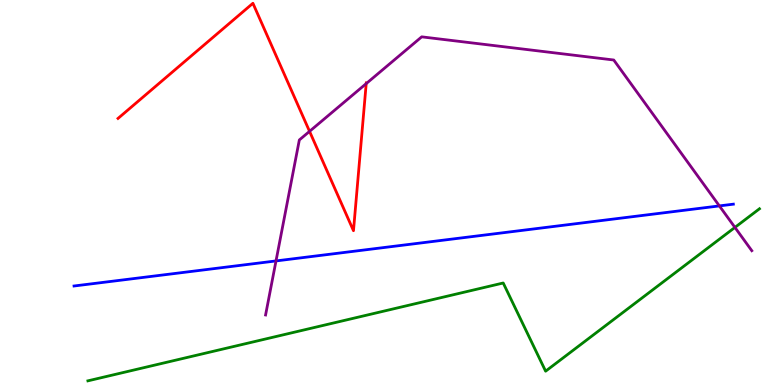[{'lines': ['blue', 'red'], 'intersections': []}, {'lines': ['green', 'red'], 'intersections': []}, {'lines': ['purple', 'red'], 'intersections': [{'x': 3.99, 'y': 6.59}, {'x': 4.73, 'y': 7.83}]}, {'lines': ['blue', 'green'], 'intersections': []}, {'lines': ['blue', 'purple'], 'intersections': [{'x': 3.56, 'y': 3.22}, {'x': 9.28, 'y': 4.65}]}, {'lines': ['green', 'purple'], 'intersections': [{'x': 9.48, 'y': 4.09}]}]